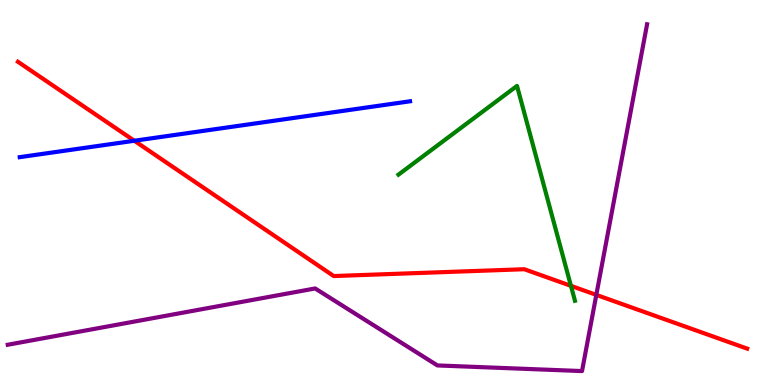[{'lines': ['blue', 'red'], 'intersections': [{'x': 1.73, 'y': 6.34}]}, {'lines': ['green', 'red'], 'intersections': [{'x': 7.37, 'y': 2.58}]}, {'lines': ['purple', 'red'], 'intersections': [{'x': 7.69, 'y': 2.34}]}, {'lines': ['blue', 'green'], 'intersections': []}, {'lines': ['blue', 'purple'], 'intersections': []}, {'lines': ['green', 'purple'], 'intersections': []}]